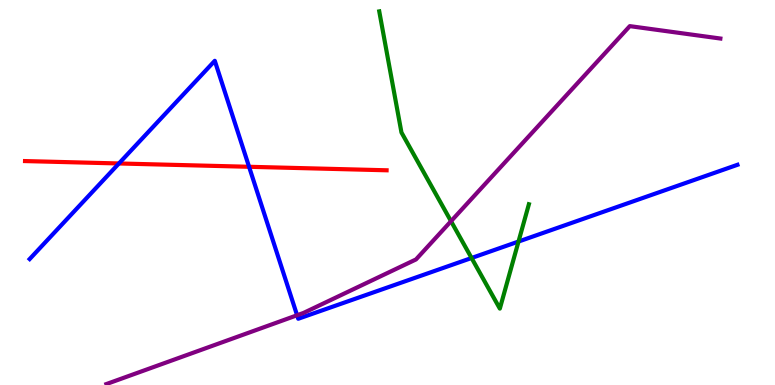[{'lines': ['blue', 'red'], 'intersections': [{'x': 1.53, 'y': 5.75}, {'x': 3.21, 'y': 5.67}]}, {'lines': ['green', 'red'], 'intersections': []}, {'lines': ['purple', 'red'], 'intersections': []}, {'lines': ['blue', 'green'], 'intersections': [{'x': 6.08, 'y': 3.3}, {'x': 6.69, 'y': 3.73}]}, {'lines': ['blue', 'purple'], 'intersections': [{'x': 3.83, 'y': 1.81}]}, {'lines': ['green', 'purple'], 'intersections': [{'x': 5.82, 'y': 4.25}]}]